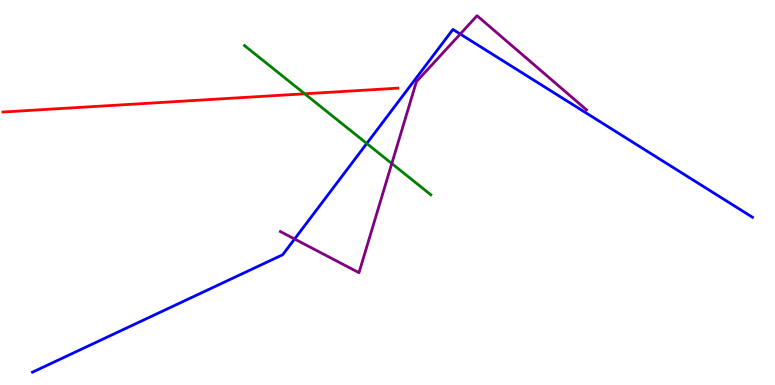[{'lines': ['blue', 'red'], 'intersections': []}, {'lines': ['green', 'red'], 'intersections': [{'x': 3.93, 'y': 7.56}]}, {'lines': ['purple', 'red'], 'intersections': []}, {'lines': ['blue', 'green'], 'intersections': [{'x': 4.73, 'y': 6.27}]}, {'lines': ['blue', 'purple'], 'intersections': [{'x': 3.8, 'y': 3.79}, {'x': 5.94, 'y': 9.12}]}, {'lines': ['green', 'purple'], 'intersections': [{'x': 5.06, 'y': 5.75}]}]